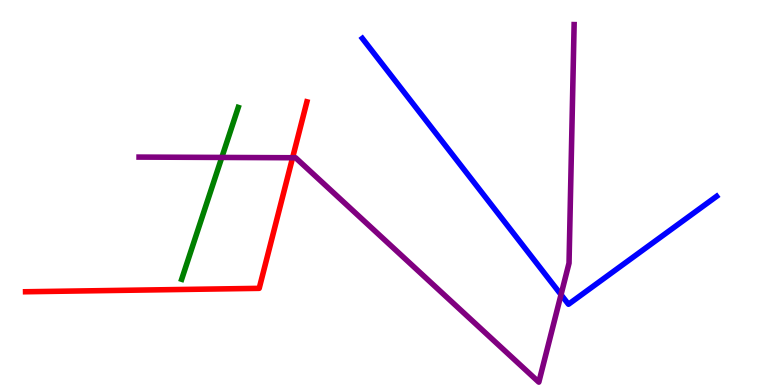[{'lines': ['blue', 'red'], 'intersections': []}, {'lines': ['green', 'red'], 'intersections': []}, {'lines': ['purple', 'red'], 'intersections': [{'x': 3.78, 'y': 5.9}]}, {'lines': ['blue', 'green'], 'intersections': []}, {'lines': ['blue', 'purple'], 'intersections': [{'x': 7.24, 'y': 2.35}]}, {'lines': ['green', 'purple'], 'intersections': [{'x': 2.86, 'y': 5.91}]}]